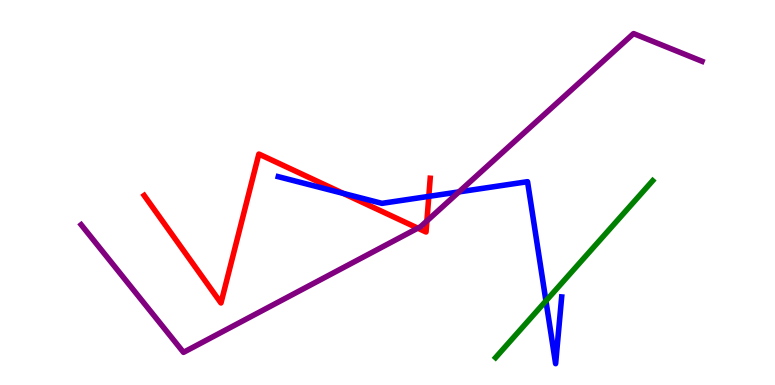[{'lines': ['blue', 'red'], 'intersections': [{'x': 4.43, 'y': 4.98}, {'x': 5.53, 'y': 4.9}]}, {'lines': ['green', 'red'], 'intersections': []}, {'lines': ['purple', 'red'], 'intersections': [{'x': 5.39, 'y': 4.07}, {'x': 5.51, 'y': 4.26}]}, {'lines': ['blue', 'green'], 'intersections': [{'x': 7.04, 'y': 2.18}]}, {'lines': ['blue', 'purple'], 'intersections': [{'x': 5.92, 'y': 5.02}]}, {'lines': ['green', 'purple'], 'intersections': []}]